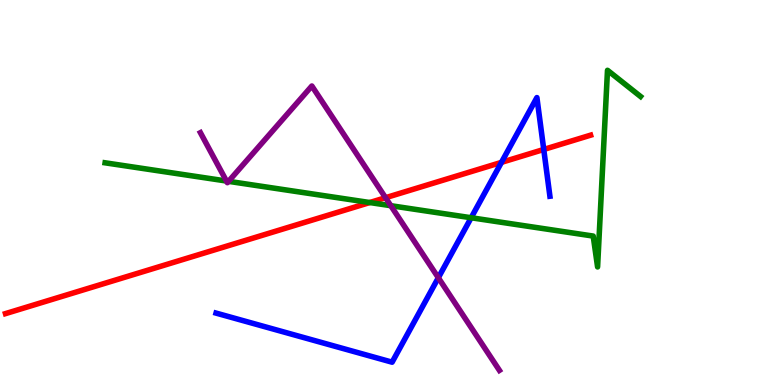[{'lines': ['blue', 'red'], 'intersections': [{'x': 6.47, 'y': 5.78}, {'x': 7.02, 'y': 6.12}]}, {'lines': ['green', 'red'], 'intersections': [{'x': 4.77, 'y': 4.74}]}, {'lines': ['purple', 'red'], 'intersections': [{'x': 4.97, 'y': 4.86}]}, {'lines': ['blue', 'green'], 'intersections': [{'x': 6.08, 'y': 4.34}]}, {'lines': ['blue', 'purple'], 'intersections': [{'x': 5.66, 'y': 2.79}]}, {'lines': ['green', 'purple'], 'intersections': [{'x': 2.92, 'y': 5.3}, {'x': 2.95, 'y': 5.29}, {'x': 5.04, 'y': 4.66}]}]